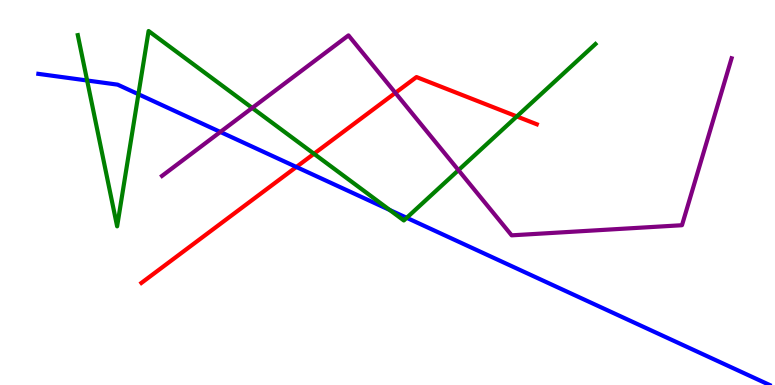[{'lines': ['blue', 'red'], 'intersections': [{'x': 3.82, 'y': 5.66}]}, {'lines': ['green', 'red'], 'intersections': [{'x': 4.05, 'y': 6.01}, {'x': 6.67, 'y': 6.98}]}, {'lines': ['purple', 'red'], 'intersections': [{'x': 5.1, 'y': 7.59}]}, {'lines': ['blue', 'green'], 'intersections': [{'x': 1.12, 'y': 7.91}, {'x': 1.79, 'y': 7.55}, {'x': 5.03, 'y': 4.55}, {'x': 5.25, 'y': 4.34}]}, {'lines': ['blue', 'purple'], 'intersections': [{'x': 2.84, 'y': 6.57}]}, {'lines': ['green', 'purple'], 'intersections': [{'x': 3.25, 'y': 7.2}, {'x': 5.92, 'y': 5.58}]}]